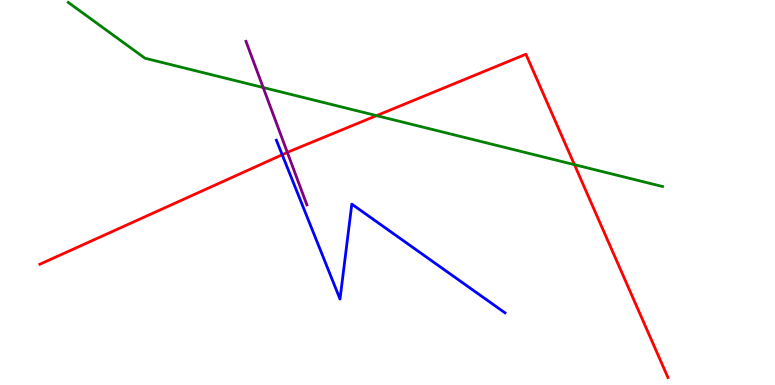[{'lines': ['blue', 'red'], 'intersections': [{'x': 3.64, 'y': 5.98}]}, {'lines': ['green', 'red'], 'intersections': [{'x': 4.86, 'y': 7.0}, {'x': 7.41, 'y': 5.72}]}, {'lines': ['purple', 'red'], 'intersections': [{'x': 3.71, 'y': 6.04}]}, {'lines': ['blue', 'green'], 'intersections': []}, {'lines': ['blue', 'purple'], 'intersections': []}, {'lines': ['green', 'purple'], 'intersections': [{'x': 3.4, 'y': 7.73}]}]